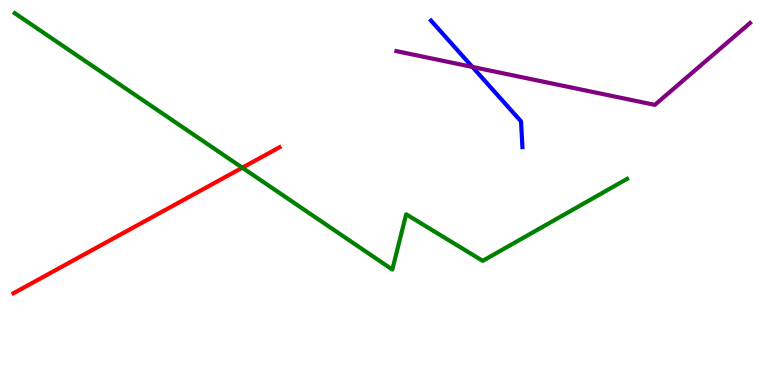[{'lines': ['blue', 'red'], 'intersections': []}, {'lines': ['green', 'red'], 'intersections': [{'x': 3.13, 'y': 5.64}]}, {'lines': ['purple', 'red'], 'intersections': []}, {'lines': ['blue', 'green'], 'intersections': []}, {'lines': ['blue', 'purple'], 'intersections': [{'x': 6.1, 'y': 8.26}]}, {'lines': ['green', 'purple'], 'intersections': []}]